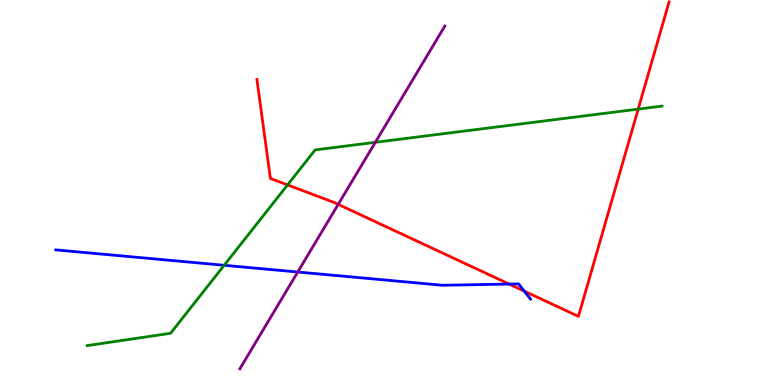[{'lines': ['blue', 'red'], 'intersections': [{'x': 6.57, 'y': 2.62}, {'x': 6.76, 'y': 2.44}]}, {'lines': ['green', 'red'], 'intersections': [{'x': 3.71, 'y': 5.2}, {'x': 8.23, 'y': 7.17}]}, {'lines': ['purple', 'red'], 'intersections': [{'x': 4.36, 'y': 4.69}]}, {'lines': ['blue', 'green'], 'intersections': [{'x': 2.89, 'y': 3.11}]}, {'lines': ['blue', 'purple'], 'intersections': [{'x': 3.84, 'y': 2.93}]}, {'lines': ['green', 'purple'], 'intersections': [{'x': 4.84, 'y': 6.3}]}]